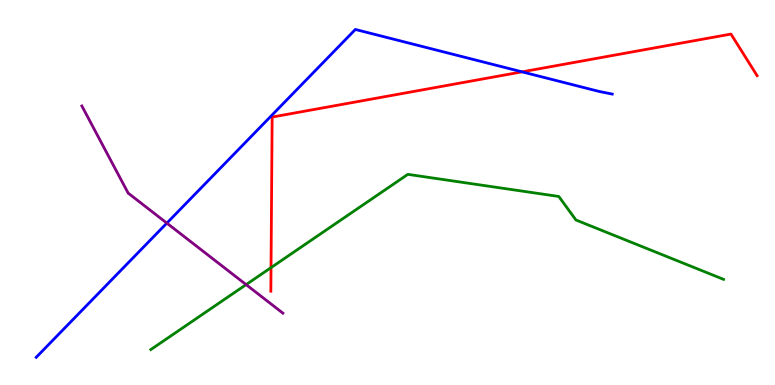[{'lines': ['blue', 'red'], 'intersections': [{'x': 6.74, 'y': 8.13}]}, {'lines': ['green', 'red'], 'intersections': [{'x': 3.5, 'y': 3.05}]}, {'lines': ['purple', 'red'], 'intersections': []}, {'lines': ['blue', 'green'], 'intersections': []}, {'lines': ['blue', 'purple'], 'intersections': [{'x': 2.15, 'y': 4.2}]}, {'lines': ['green', 'purple'], 'intersections': [{'x': 3.18, 'y': 2.61}]}]